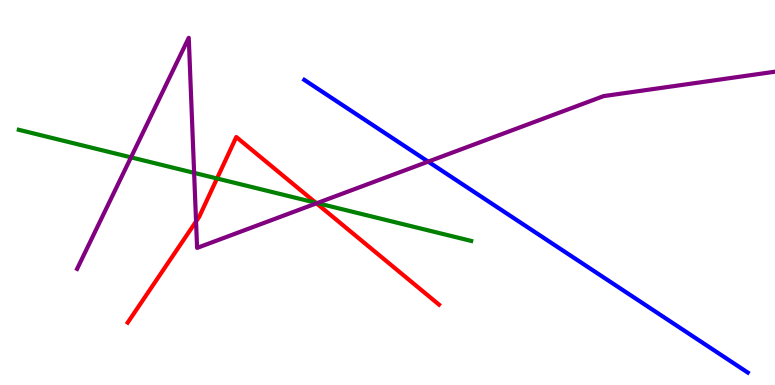[{'lines': ['blue', 'red'], 'intersections': []}, {'lines': ['green', 'red'], 'intersections': [{'x': 2.8, 'y': 5.36}, {'x': 4.07, 'y': 4.73}]}, {'lines': ['purple', 'red'], 'intersections': [{'x': 2.53, 'y': 4.25}, {'x': 4.08, 'y': 4.72}]}, {'lines': ['blue', 'green'], 'intersections': []}, {'lines': ['blue', 'purple'], 'intersections': [{'x': 5.52, 'y': 5.8}]}, {'lines': ['green', 'purple'], 'intersections': [{'x': 1.69, 'y': 5.91}, {'x': 2.5, 'y': 5.51}, {'x': 4.09, 'y': 4.73}]}]